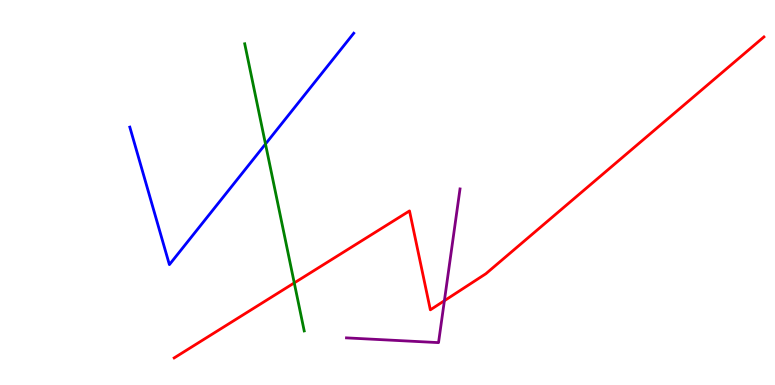[{'lines': ['blue', 'red'], 'intersections': []}, {'lines': ['green', 'red'], 'intersections': [{'x': 3.8, 'y': 2.65}]}, {'lines': ['purple', 'red'], 'intersections': [{'x': 5.73, 'y': 2.19}]}, {'lines': ['blue', 'green'], 'intersections': [{'x': 3.43, 'y': 6.26}]}, {'lines': ['blue', 'purple'], 'intersections': []}, {'lines': ['green', 'purple'], 'intersections': []}]